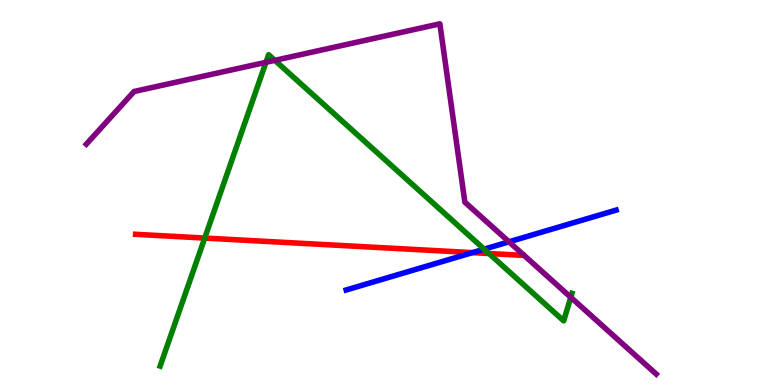[{'lines': ['blue', 'red'], 'intersections': [{'x': 6.1, 'y': 3.44}]}, {'lines': ['green', 'red'], 'intersections': [{'x': 2.64, 'y': 3.82}, {'x': 6.31, 'y': 3.42}]}, {'lines': ['purple', 'red'], 'intersections': []}, {'lines': ['blue', 'green'], 'intersections': [{'x': 6.25, 'y': 3.53}]}, {'lines': ['blue', 'purple'], 'intersections': [{'x': 6.57, 'y': 3.72}]}, {'lines': ['green', 'purple'], 'intersections': [{'x': 3.43, 'y': 8.38}, {'x': 3.55, 'y': 8.43}, {'x': 7.37, 'y': 2.28}]}]